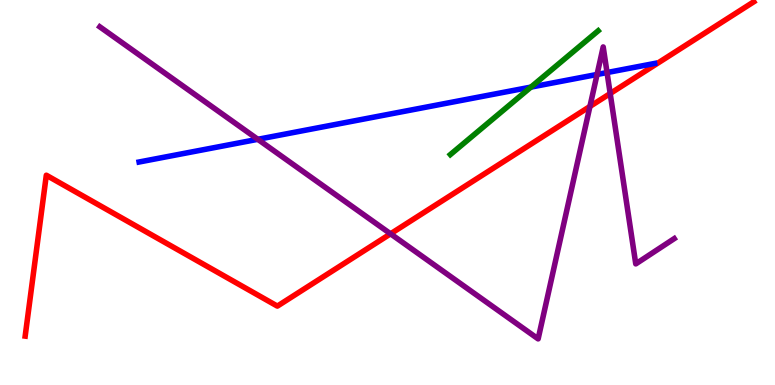[{'lines': ['blue', 'red'], 'intersections': []}, {'lines': ['green', 'red'], 'intersections': []}, {'lines': ['purple', 'red'], 'intersections': [{'x': 5.04, 'y': 3.93}, {'x': 7.61, 'y': 7.23}, {'x': 7.87, 'y': 7.57}]}, {'lines': ['blue', 'green'], 'intersections': [{'x': 6.85, 'y': 7.74}]}, {'lines': ['blue', 'purple'], 'intersections': [{'x': 3.33, 'y': 6.38}, {'x': 7.7, 'y': 8.07}, {'x': 7.83, 'y': 8.12}]}, {'lines': ['green', 'purple'], 'intersections': []}]